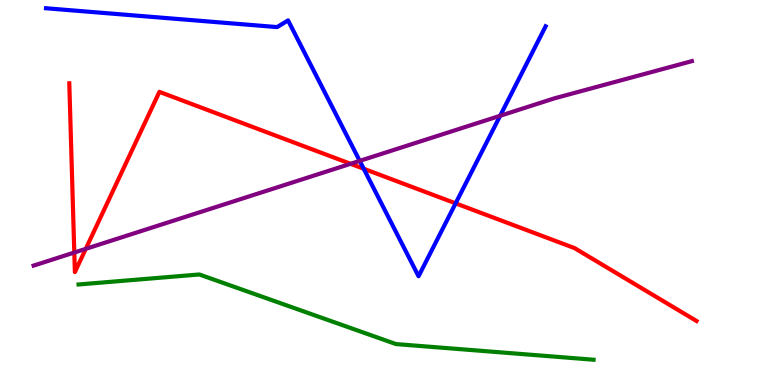[{'lines': ['blue', 'red'], 'intersections': [{'x': 4.69, 'y': 5.62}, {'x': 5.88, 'y': 4.72}]}, {'lines': ['green', 'red'], 'intersections': []}, {'lines': ['purple', 'red'], 'intersections': [{'x': 0.959, 'y': 3.44}, {'x': 1.11, 'y': 3.54}, {'x': 4.52, 'y': 5.75}]}, {'lines': ['blue', 'green'], 'intersections': []}, {'lines': ['blue', 'purple'], 'intersections': [{'x': 4.64, 'y': 5.82}, {'x': 6.45, 'y': 6.99}]}, {'lines': ['green', 'purple'], 'intersections': []}]